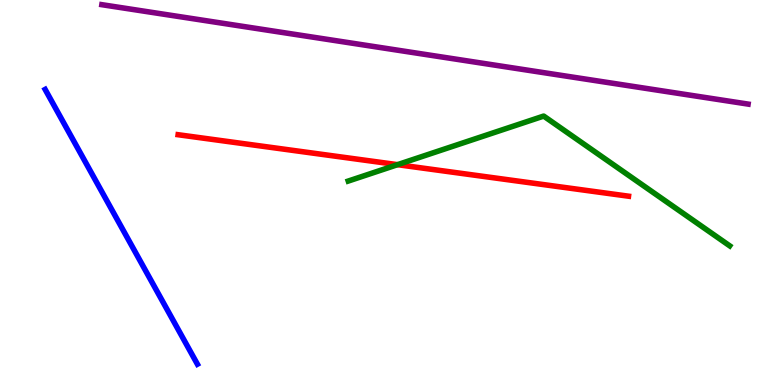[{'lines': ['blue', 'red'], 'intersections': []}, {'lines': ['green', 'red'], 'intersections': [{'x': 5.13, 'y': 5.72}]}, {'lines': ['purple', 'red'], 'intersections': []}, {'lines': ['blue', 'green'], 'intersections': []}, {'lines': ['blue', 'purple'], 'intersections': []}, {'lines': ['green', 'purple'], 'intersections': []}]